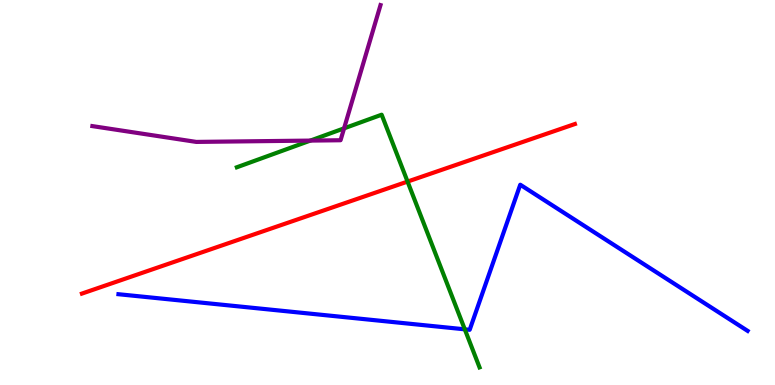[{'lines': ['blue', 'red'], 'intersections': []}, {'lines': ['green', 'red'], 'intersections': [{'x': 5.26, 'y': 5.28}]}, {'lines': ['purple', 'red'], 'intersections': []}, {'lines': ['blue', 'green'], 'intersections': [{'x': 6.0, 'y': 1.45}]}, {'lines': ['blue', 'purple'], 'intersections': []}, {'lines': ['green', 'purple'], 'intersections': [{'x': 4.0, 'y': 6.35}, {'x': 4.44, 'y': 6.67}]}]